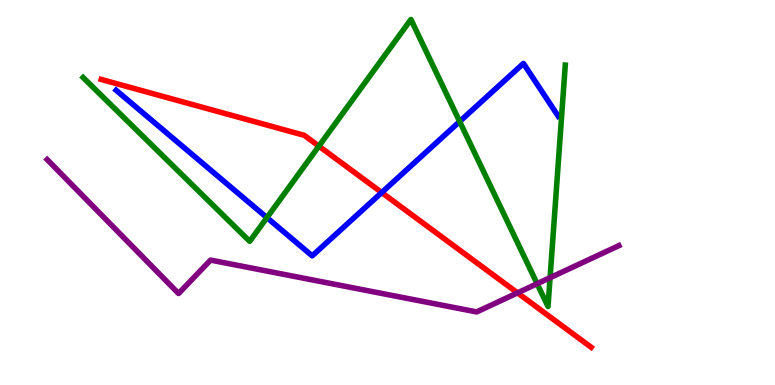[{'lines': ['blue', 'red'], 'intersections': [{'x': 4.93, 'y': 5.0}]}, {'lines': ['green', 'red'], 'intersections': [{'x': 4.11, 'y': 6.2}]}, {'lines': ['purple', 'red'], 'intersections': [{'x': 6.68, 'y': 2.39}]}, {'lines': ['blue', 'green'], 'intersections': [{'x': 3.44, 'y': 4.35}, {'x': 5.93, 'y': 6.84}]}, {'lines': ['blue', 'purple'], 'intersections': []}, {'lines': ['green', 'purple'], 'intersections': [{'x': 6.93, 'y': 2.63}, {'x': 7.1, 'y': 2.79}]}]